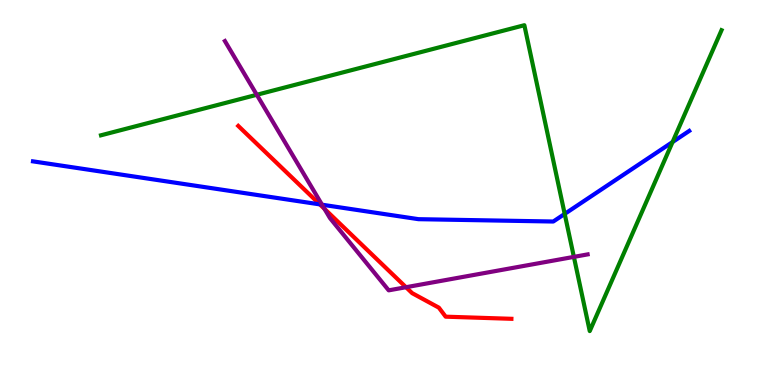[{'lines': ['blue', 'red'], 'intersections': [{'x': 4.13, 'y': 4.69}]}, {'lines': ['green', 'red'], 'intersections': []}, {'lines': ['purple', 'red'], 'intersections': [{'x': 4.19, 'y': 4.58}, {'x': 5.24, 'y': 2.54}]}, {'lines': ['blue', 'green'], 'intersections': [{'x': 7.29, 'y': 4.44}, {'x': 8.68, 'y': 6.31}]}, {'lines': ['blue', 'purple'], 'intersections': [{'x': 4.16, 'y': 4.68}]}, {'lines': ['green', 'purple'], 'intersections': [{'x': 3.31, 'y': 7.54}, {'x': 7.4, 'y': 3.33}]}]